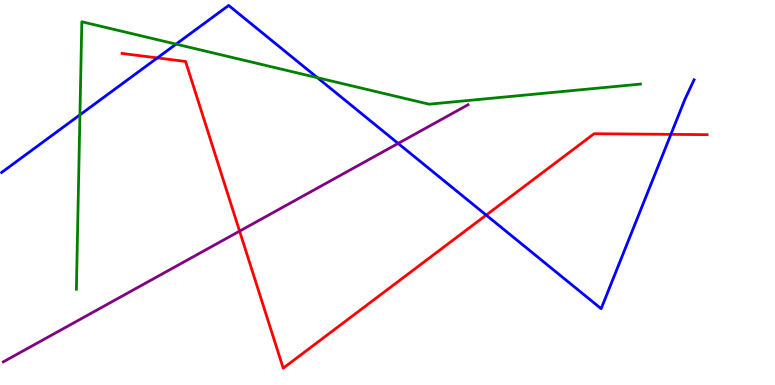[{'lines': ['blue', 'red'], 'intersections': [{'x': 2.03, 'y': 8.5}, {'x': 6.27, 'y': 4.41}, {'x': 8.66, 'y': 6.51}]}, {'lines': ['green', 'red'], 'intersections': []}, {'lines': ['purple', 'red'], 'intersections': [{'x': 3.09, 'y': 4.0}]}, {'lines': ['blue', 'green'], 'intersections': [{'x': 1.03, 'y': 7.02}, {'x': 2.27, 'y': 8.85}, {'x': 4.1, 'y': 7.98}]}, {'lines': ['blue', 'purple'], 'intersections': [{'x': 5.14, 'y': 6.27}]}, {'lines': ['green', 'purple'], 'intersections': []}]